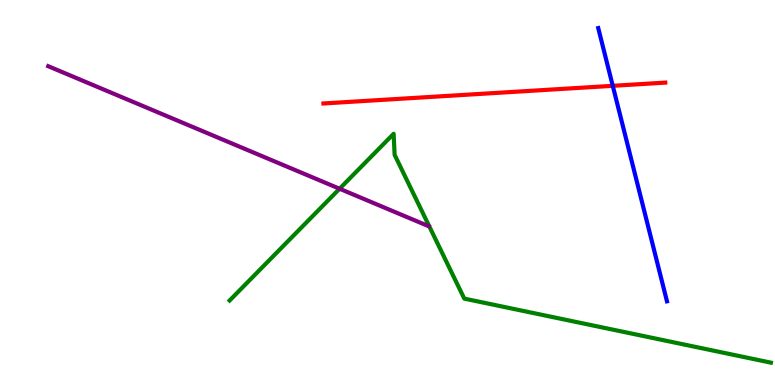[{'lines': ['blue', 'red'], 'intersections': [{'x': 7.91, 'y': 7.77}]}, {'lines': ['green', 'red'], 'intersections': []}, {'lines': ['purple', 'red'], 'intersections': []}, {'lines': ['blue', 'green'], 'intersections': []}, {'lines': ['blue', 'purple'], 'intersections': []}, {'lines': ['green', 'purple'], 'intersections': [{'x': 4.38, 'y': 5.1}]}]